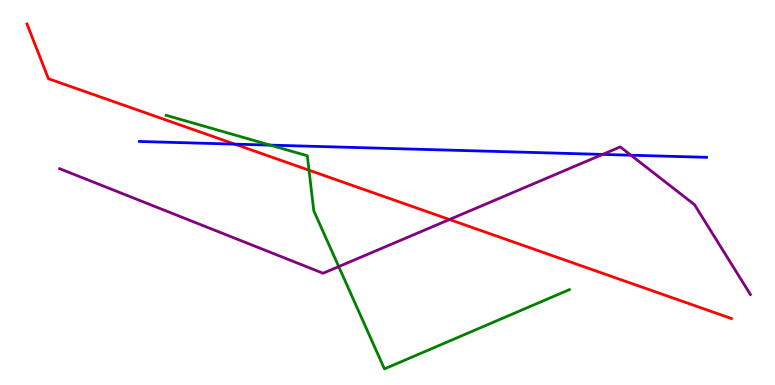[{'lines': ['blue', 'red'], 'intersections': [{'x': 3.03, 'y': 6.26}]}, {'lines': ['green', 'red'], 'intersections': [{'x': 3.99, 'y': 5.58}]}, {'lines': ['purple', 'red'], 'intersections': [{'x': 5.8, 'y': 4.3}]}, {'lines': ['blue', 'green'], 'intersections': [{'x': 3.49, 'y': 6.23}]}, {'lines': ['blue', 'purple'], 'intersections': [{'x': 7.78, 'y': 5.99}, {'x': 8.14, 'y': 5.97}]}, {'lines': ['green', 'purple'], 'intersections': [{'x': 4.37, 'y': 3.08}]}]